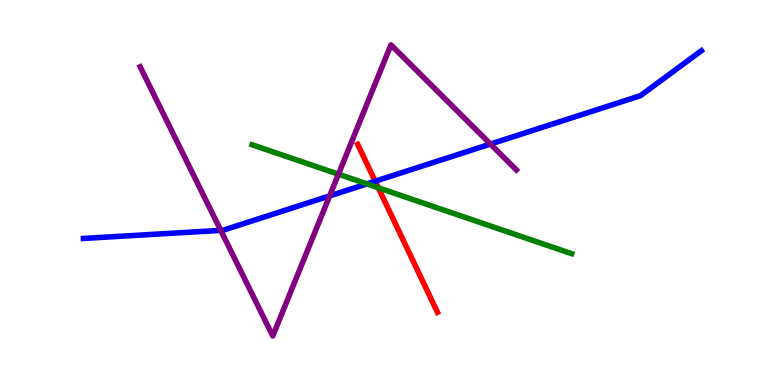[{'lines': ['blue', 'red'], 'intersections': [{'x': 4.84, 'y': 5.29}]}, {'lines': ['green', 'red'], 'intersections': [{'x': 4.88, 'y': 5.12}]}, {'lines': ['purple', 'red'], 'intersections': []}, {'lines': ['blue', 'green'], 'intersections': [{'x': 4.73, 'y': 5.22}]}, {'lines': ['blue', 'purple'], 'intersections': [{'x': 2.85, 'y': 4.02}, {'x': 4.25, 'y': 4.91}, {'x': 6.33, 'y': 6.26}]}, {'lines': ['green', 'purple'], 'intersections': [{'x': 4.37, 'y': 5.48}]}]